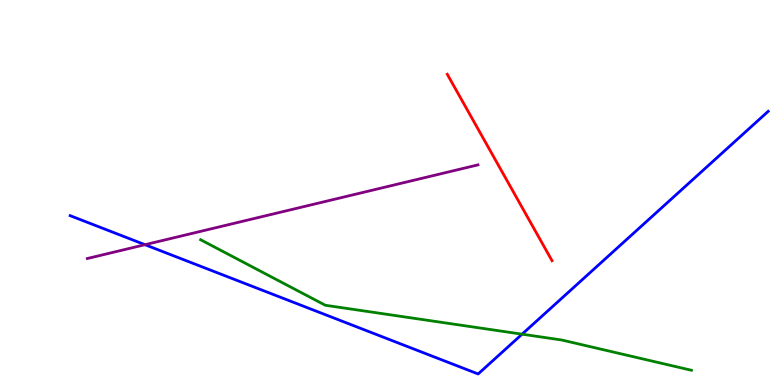[{'lines': ['blue', 'red'], 'intersections': []}, {'lines': ['green', 'red'], 'intersections': []}, {'lines': ['purple', 'red'], 'intersections': []}, {'lines': ['blue', 'green'], 'intersections': [{'x': 6.74, 'y': 1.32}]}, {'lines': ['blue', 'purple'], 'intersections': [{'x': 1.87, 'y': 3.64}]}, {'lines': ['green', 'purple'], 'intersections': []}]